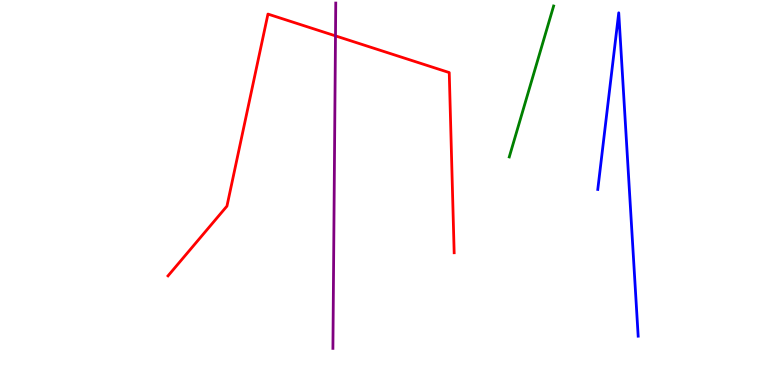[{'lines': ['blue', 'red'], 'intersections': []}, {'lines': ['green', 'red'], 'intersections': []}, {'lines': ['purple', 'red'], 'intersections': [{'x': 4.33, 'y': 9.07}]}, {'lines': ['blue', 'green'], 'intersections': []}, {'lines': ['blue', 'purple'], 'intersections': []}, {'lines': ['green', 'purple'], 'intersections': []}]